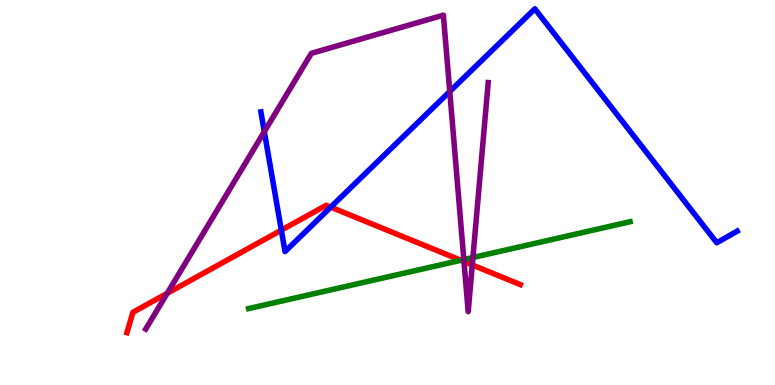[{'lines': ['blue', 'red'], 'intersections': [{'x': 3.63, 'y': 4.02}, {'x': 4.27, 'y': 4.62}]}, {'lines': ['green', 'red'], 'intersections': [{'x': 5.95, 'y': 3.24}]}, {'lines': ['purple', 'red'], 'intersections': [{'x': 2.16, 'y': 2.38}, {'x': 5.99, 'y': 3.21}, {'x': 6.09, 'y': 3.12}]}, {'lines': ['blue', 'green'], 'intersections': []}, {'lines': ['blue', 'purple'], 'intersections': [{'x': 3.41, 'y': 6.58}, {'x': 5.8, 'y': 7.62}]}, {'lines': ['green', 'purple'], 'intersections': [{'x': 5.98, 'y': 3.26}, {'x': 6.1, 'y': 3.31}]}]